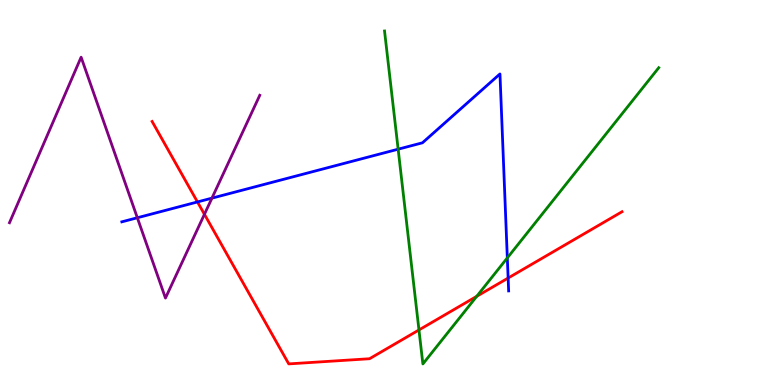[{'lines': ['blue', 'red'], 'intersections': [{'x': 2.55, 'y': 4.75}, {'x': 6.56, 'y': 2.78}]}, {'lines': ['green', 'red'], 'intersections': [{'x': 5.41, 'y': 1.43}, {'x': 6.15, 'y': 2.3}]}, {'lines': ['purple', 'red'], 'intersections': [{'x': 2.64, 'y': 4.43}]}, {'lines': ['blue', 'green'], 'intersections': [{'x': 5.14, 'y': 6.13}, {'x': 6.55, 'y': 3.3}]}, {'lines': ['blue', 'purple'], 'intersections': [{'x': 1.77, 'y': 4.34}, {'x': 2.73, 'y': 4.85}]}, {'lines': ['green', 'purple'], 'intersections': []}]